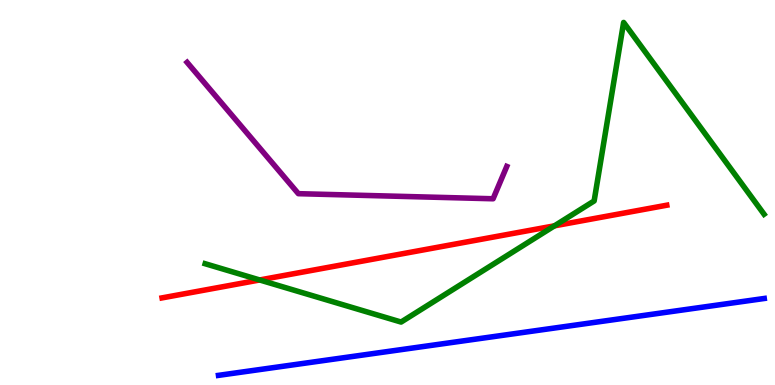[{'lines': ['blue', 'red'], 'intersections': []}, {'lines': ['green', 'red'], 'intersections': [{'x': 3.35, 'y': 2.73}, {'x': 7.15, 'y': 4.13}]}, {'lines': ['purple', 'red'], 'intersections': []}, {'lines': ['blue', 'green'], 'intersections': []}, {'lines': ['blue', 'purple'], 'intersections': []}, {'lines': ['green', 'purple'], 'intersections': []}]